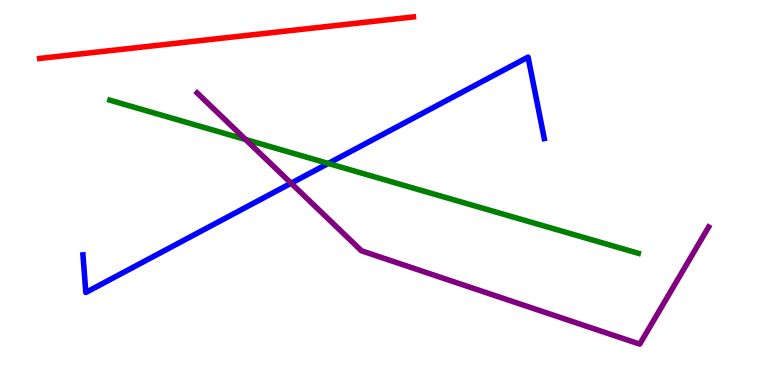[{'lines': ['blue', 'red'], 'intersections': []}, {'lines': ['green', 'red'], 'intersections': []}, {'lines': ['purple', 'red'], 'intersections': []}, {'lines': ['blue', 'green'], 'intersections': [{'x': 4.24, 'y': 5.75}]}, {'lines': ['blue', 'purple'], 'intersections': [{'x': 3.76, 'y': 5.24}]}, {'lines': ['green', 'purple'], 'intersections': [{'x': 3.17, 'y': 6.38}]}]